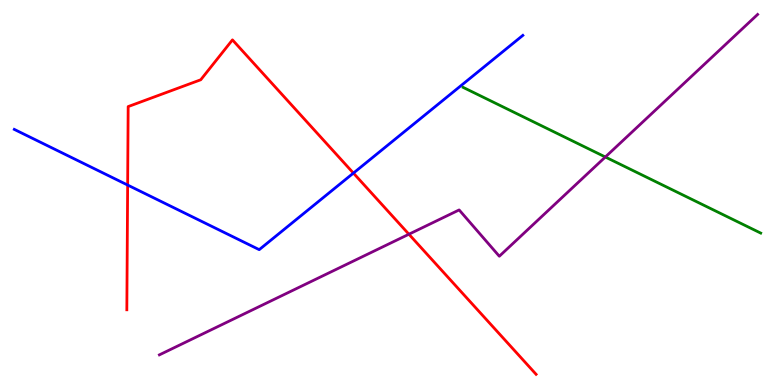[{'lines': ['blue', 'red'], 'intersections': [{'x': 1.65, 'y': 5.19}, {'x': 4.56, 'y': 5.5}]}, {'lines': ['green', 'red'], 'intersections': []}, {'lines': ['purple', 'red'], 'intersections': [{'x': 5.28, 'y': 3.92}]}, {'lines': ['blue', 'green'], 'intersections': []}, {'lines': ['blue', 'purple'], 'intersections': []}, {'lines': ['green', 'purple'], 'intersections': [{'x': 7.81, 'y': 5.92}]}]